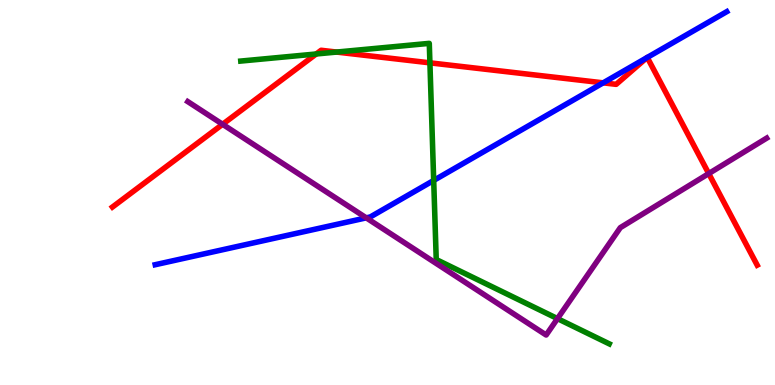[{'lines': ['blue', 'red'], 'intersections': [{'x': 7.78, 'y': 7.85}, {'x': 8.35, 'y': 8.5}, {'x': 8.35, 'y': 8.51}]}, {'lines': ['green', 'red'], 'intersections': [{'x': 4.08, 'y': 8.6}, {'x': 4.34, 'y': 8.65}, {'x': 5.55, 'y': 8.37}]}, {'lines': ['purple', 'red'], 'intersections': [{'x': 2.87, 'y': 6.77}, {'x': 9.14, 'y': 5.49}]}, {'lines': ['blue', 'green'], 'intersections': [{'x': 5.6, 'y': 5.31}]}, {'lines': ['blue', 'purple'], 'intersections': [{'x': 4.73, 'y': 4.34}]}, {'lines': ['green', 'purple'], 'intersections': [{'x': 7.19, 'y': 1.72}]}]